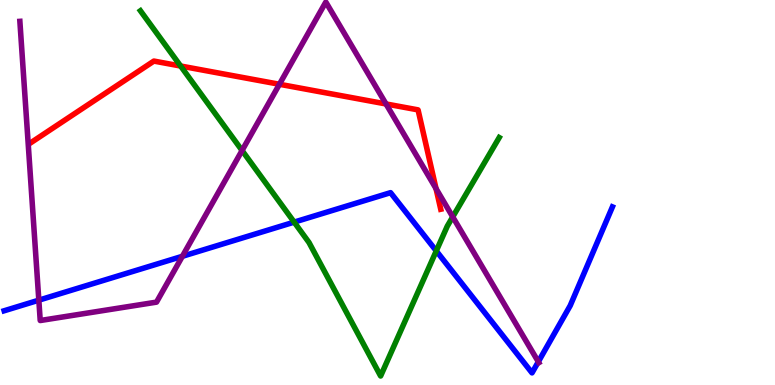[{'lines': ['blue', 'red'], 'intersections': []}, {'lines': ['green', 'red'], 'intersections': [{'x': 2.33, 'y': 8.29}]}, {'lines': ['purple', 'red'], 'intersections': [{'x': 3.61, 'y': 7.81}, {'x': 4.98, 'y': 7.3}, {'x': 5.63, 'y': 5.1}]}, {'lines': ['blue', 'green'], 'intersections': [{'x': 3.8, 'y': 4.23}, {'x': 5.63, 'y': 3.48}]}, {'lines': ['blue', 'purple'], 'intersections': [{'x': 0.501, 'y': 2.2}, {'x': 2.35, 'y': 3.34}, {'x': 6.95, 'y': 0.603}]}, {'lines': ['green', 'purple'], 'intersections': [{'x': 3.12, 'y': 6.09}, {'x': 5.84, 'y': 4.37}]}]